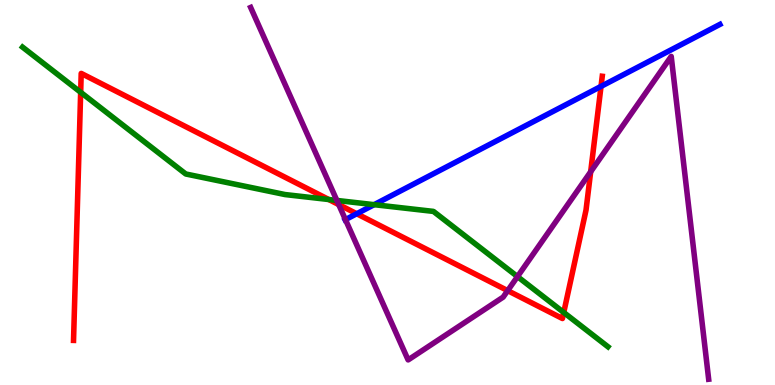[{'lines': ['blue', 'red'], 'intersections': [{'x': 4.6, 'y': 4.45}, {'x': 7.76, 'y': 7.76}]}, {'lines': ['green', 'red'], 'intersections': [{'x': 1.04, 'y': 7.6}, {'x': 4.24, 'y': 4.82}, {'x': 7.27, 'y': 1.88}]}, {'lines': ['purple', 'red'], 'intersections': [{'x': 4.37, 'y': 4.69}, {'x': 6.55, 'y': 2.45}, {'x': 7.62, 'y': 5.54}]}, {'lines': ['blue', 'green'], 'intersections': [{'x': 4.83, 'y': 4.68}]}, {'lines': ['blue', 'purple'], 'intersections': [{'x': 4.46, 'y': 4.3}]}, {'lines': ['green', 'purple'], 'intersections': [{'x': 4.35, 'y': 4.79}, {'x': 6.68, 'y': 2.82}]}]